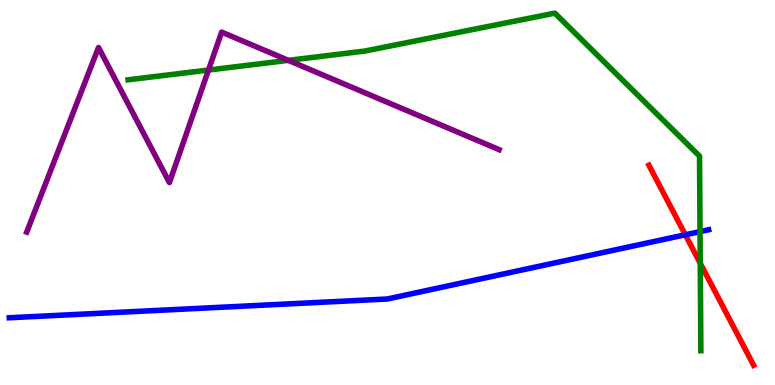[{'lines': ['blue', 'red'], 'intersections': [{'x': 8.84, 'y': 3.9}]}, {'lines': ['green', 'red'], 'intersections': [{'x': 9.04, 'y': 3.16}]}, {'lines': ['purple', 'red'], 'intersections': []}, {'lines': ['blue', 'green'], 'intersections': [{'x': 9.03, 'y': 3.98}]}, {'lines': ['blue', 'purple'], 'intersections': []}, {'lines': ['green', 'purple'], 'intersections': [{'x': 2.69, 'y': 8.18}, {'x': 3.72, 'y': 8.43}]}]